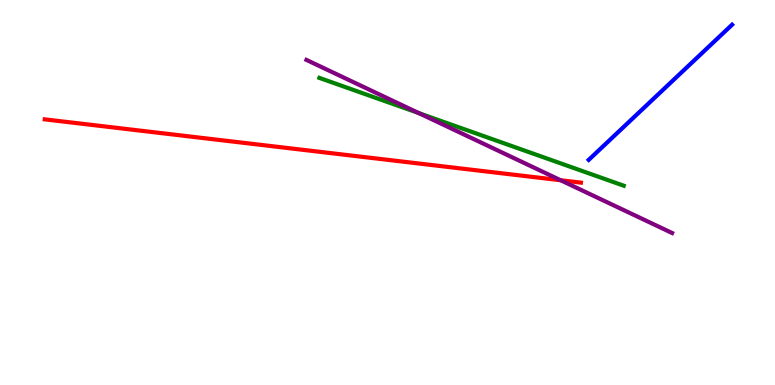[{'lines': ['blue', 'red'], 'intersections': []}, {'lines': ['green', 'red'], 'intersections': []}, {'lines': ['purple', 'red'], 'intersections': [{'x': 7.23, 'y': 5.32}]}, {'lines': ['blue', 'green'], 'intersections': []}, {'lines': ['blue', 'purple'], 'intersections': []}, {'lines': ['green', 'purple'], 'intersections': [{'x': 5.41, 'y': 7.06}]}]